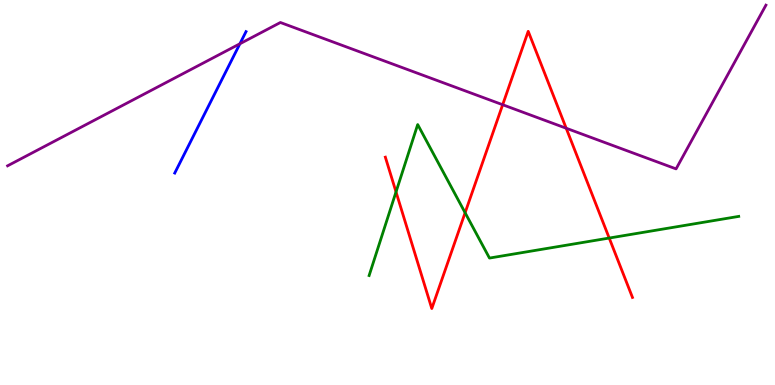[{'lines': ['blue', 'red'], 'intersections': []}, {'lines': ['green', 'red'], 'intersections': [{'x': 5.11, 'y': 5.01}, {'x': 6.0, 'y': 4.47}, {'x': 7.86, 'y': 3.82}]}, {'lines': ['purple', 'red'], 'intersections': [{'x': 6.49, 'y': 7.28}, {'x': 7.31, 'y': 6.67}]}, {'lines': ['blue', 'green'], 'intersections': []}, {'lines': ['blue', 'purple'], 'intersections': [{'x': 3.1, 'y': 8.86}]}, {'lines': ['green', 'purple'], 'intersections': []}]